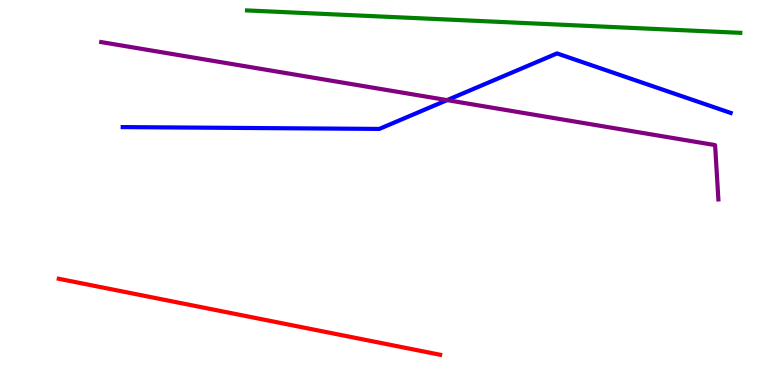[{'lines': ['blue', 'red'], 'intersections': []}, {'lines': ['green', 'red'], 'intersections': []}, {'lines': ['purple', 'red'], 'intersections': []}, {'lines': ['blue', 'green'], 'intersections': []}, {'lines': ['blue', 'purple'], 'intersections': [{'x': 5.77, 'y': 7.4}]}, {'lines': ['green', 'purple'], 'intersections': []}]